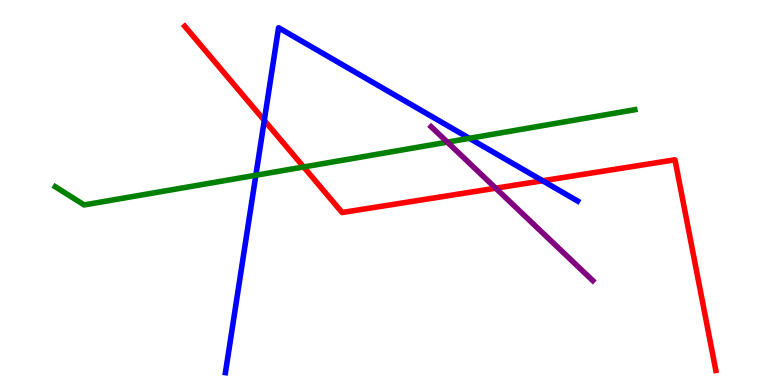[{'lines': ['blue', 'red'], 'intersections': [{'x': 3.41, 'y': 6.87}, {'x': 7.0, 'y': 5.3}]}, {'lines': ['green', 'red'], 'intersections': [{'x': 3.92, 'y': 5.66}]}, {'lines': ['purple', 'red'], 'intersections': [{'x': 6.4, 'y': 5.11}]}, {'lines': ['blue', 'green'], 'intersections': [{'x': 3.3, 'y': 5.45}, {'x': 6.06, 'y': 6.41}]}, {'lines': ['blue', 'purple'], 'intersections': []}, {'lines': ['green', 'purple'], 'intersections': [{'x': 5.77, 'y': 6.31}]}]